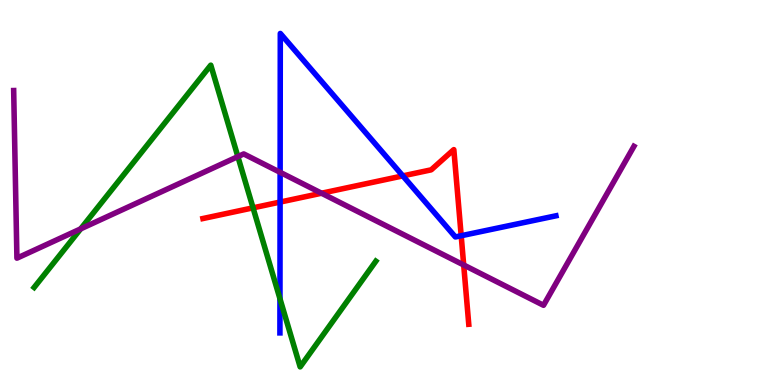[{'lines': ['blue', 'red'], 'intersections': [{'x': 3.61, 'y': 4.75}, {'x': 5.2, 'y': 5.43}, {'x': 5.95, 'y': 3.88}]}, {'lines': ['green', 'red'], 'intersections': [{'x': 3.27, 'y': 4.6}]}, {'lines': ['purple', 'red'], 'intersections': [{'x': 4.15, 'y': 4.98}, {'x': 5.98, 'y': 3.12}]}, {'lines': ['blue', 'green'], 'intersections': [{'x': 3.61, 'y': 2.24}]}, {'lines': ['blue', 'purple'], 'intersections': [{'x': 3.61, 'y': 5.52}]}, {'lines': ['green', 'purple'], 'intersections': [{'x': 1.04, 'y': 4.06}, {'x': 3.07, 'y': 5.93}]}]